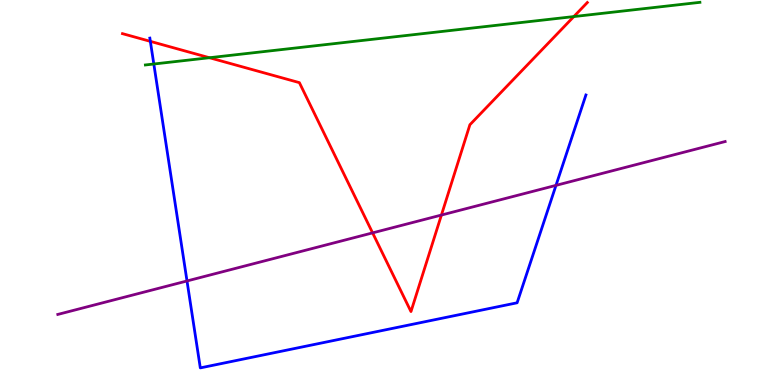[{'lines': ['blue', 'red'], 'intersections': [{'x': 1.94, 'y': 8.93}]}, {'lines': ['green', 'red'], 'intersections': [{'x': 2.7, 'y': 8.5}, {'x': 7.4, 'y': 9.57}]}, {'lines': ['purple', 'red'], 'intersections': [{'x': 4.81, 'y': 3.95}, {'x': 5.7, 'y': 4.41}]}, {'lines': ['blue', 'green'], 'intersections': [{'x': 1.98, 'y': 8.34}]}, {'lines': ['blue', 'purple'], 'intersections': [{'x': 2.41, 'y': 2.7}, {'x': 7.17, 'y': 5.19}]}, {'lines': ['green', 'purple'], 'intersections': []}]